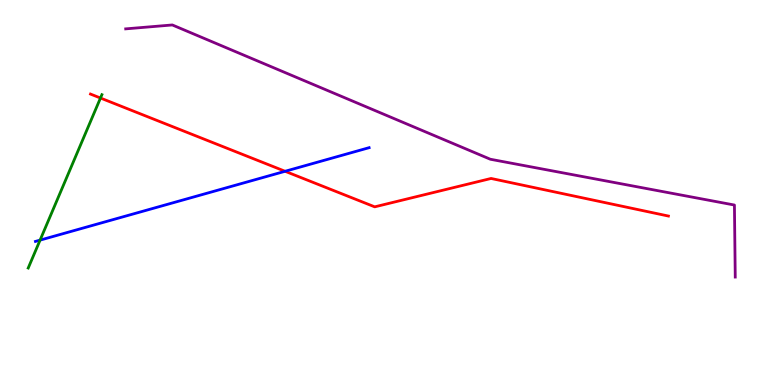[{'lines': ['blue', 'red'], 'intersections': [{'x': 3.68, 'y': 5.55}]}, {'lines': ['green', 'red'], 'intersections': [{'x': 1.3, 'y': 7.45}]}, {'lines': ['purple', 'red'], 'intersections': []}, {'lines': ['blue', 'green'], 'intersections': [{'x': 0.517, 'y': 3.76}]}, {'lines': ['blue', 'purple'], 'intersections': []}, {'lines': ['green', 'purple'], 'intersections': []}]